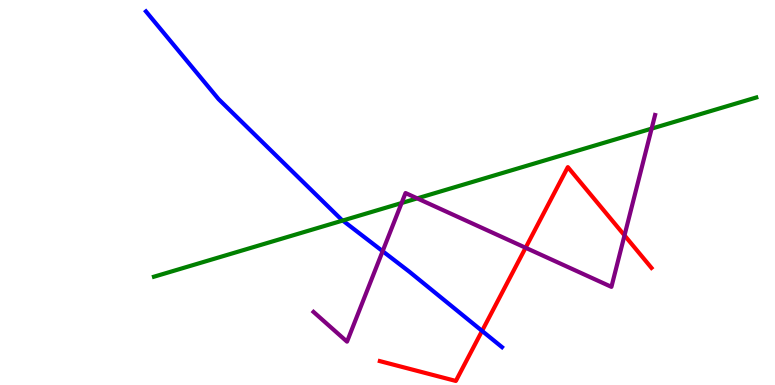[{'lines': ['blue', 'red'], 'intersections': [{'x': 6.22, 'y': 1.41}]}, {'lines': ['green', 'red'], 'intersections': []}, {'lines': ['purple', 'red'], 'intersections': [{'x': 6.78, 'y': 3.56}, {'x': 8.06, 'y': 3.89}]}, {'lines': ['blue', 'green'], 'intersections': [{'x': 4.42, 'y': 4.27}]}, {'lines': ['blue', 'purple'], 'intersections': [{'x': 4.94, 'y': 3.48}]}, {'lines': ['green', 'purple'], 'intersections': [{'x': 5.18, 'y': 4.73}, {'x': 5.38, 'y': 4.85}, {'x': 8.41, 'y': 6.66}]}]